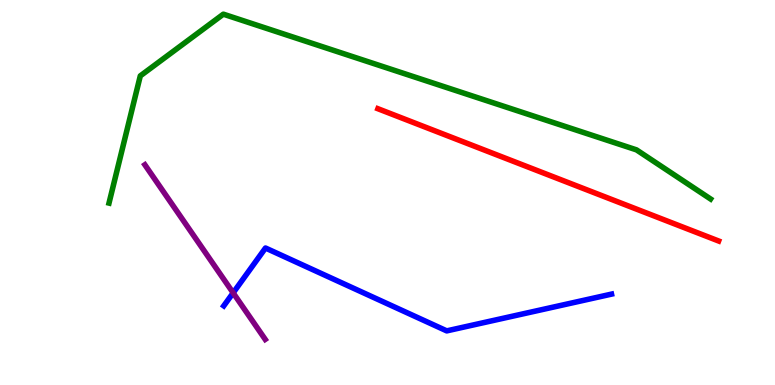[{'lines': ['blue', 'red'], 'intersections': []}, {'lines': ['green', 'red'], 'intersections': []}, {'lines': ['purple', 'red'], 'intersections': []}, {'lines': ['blue', 'green'], 'intersections': []}, {'lines': ['blue', 'purple'], 'intersections': [{'x': 3.01, 'y': 2.39}]}, {'lines': ['green', 'purple'], 'intersections': []}]